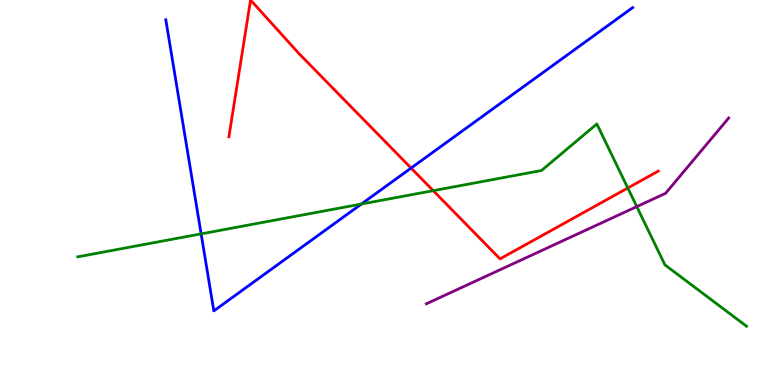[{'lines': ['blue', 'red'], 'intersections': [{'x': 5.3, 'y': 5.63}]}, {'lines': ['green', 'red'], 'intersections': [{'x': 5.59, 'y': 5.05}, {'x': 8.1, 'y': 5.12}]}, {'lines': ['purple', 'red'], 'intersections': []}, {'lines': ['blue', 'green'], 'intersections': [{'x': 2.6, 'y': 3.93}, {'x': 4.66, 'y': 4.7}]}, {'lines': ['blue', 'purple'], 'intersections': []}, {'lines': ['green', 'purple'], 'intersections': [{'x': 8.22, 'y': 4.63}]}]